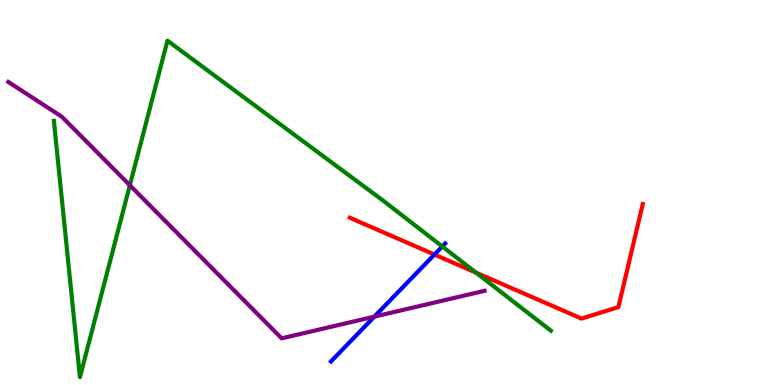[{'lines': ['blue', 'red'], 'intersections': [{'x': 5.61, 'y': 3.39}]}, {'lines': ['green', 'red'], 'intersections': [{'x': 6.14, 'y': 2.92}]}, {'lines': ['purple', 'red'], 'intersections': []}, {'lines': ['blue', 'green'], 'intersections': [{'x': 5.71, 'y': 3.6}]}, {'lines': ['blue', 'purple'], 'intersections': [{'x': 4.83, 'y': 1.78}]}, {'lines': ['green', 'purple'], 'intersections': [{'x': 1.68, 'y': 5.19}]}]